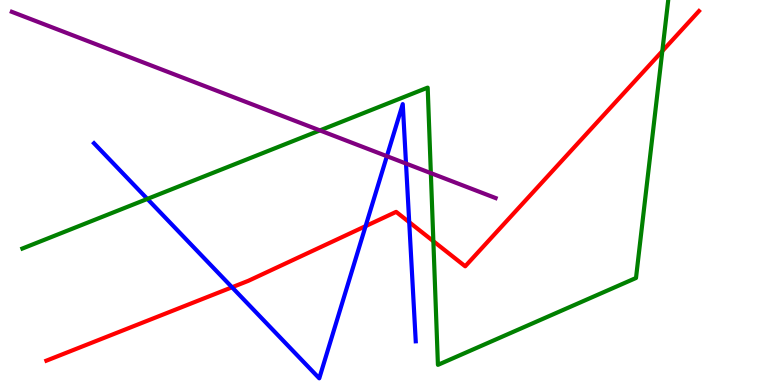[{'lines': ['blue', 'red'], 'intersections': [{'x': 2.99, 'y': 2.54}, {'x': 4.72, 'y': 4.13}, {'x': 5.28, 'y': 4.23}]}, {'lines': ['green', 'red'], 'intersections': [{'x': 5.59, 'y': 3.74}, {'x': 8.55, 'y': 8.67}]}, {'lines': ['purple', 'red'], 'intersections': []}, {'lines': ['blue', 'green'], 'intersections': [{'x': 1.9, 'y': 4.83}]}, {'lines': ['blue', 'purple'], 'intersections': [{'x': 4.99, 'y': 5.94}, {'x': 5.24, 'y': 5.75}]}, {'lines': ['green', 'purple'], 'intersections': [{'x': 4.13, 'y': 6.61}, {'x': 5.56, 'y': 5.5}]}]